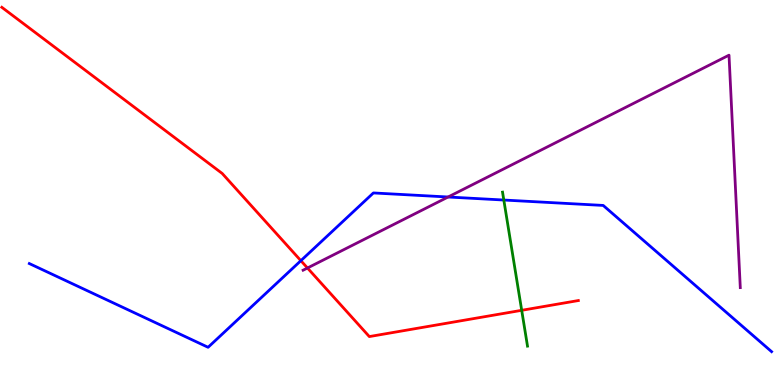[{'lines': ['blue', 'red'], 'intersections': [{'x': 3.88, 'y': 3.23}]}, {'lines': ['green', 'red'], 'intersections': [{'x': 6.73, 'y': 1.94}]}, {'lines': ['purple', 'red'], 'intersections': [{'x': 3.97, 'y': 3.04}]}, {'lines': ['blue', 'green'], 'intersections': [{'x': 6.5, 'y': 4.8}]}, {'lines': ['blue', 'purple'], 'intersections': [{'x': 5.78, 'y': 4.88}]}, {'lines': ['green', 'purple'], 'intersections': []}]